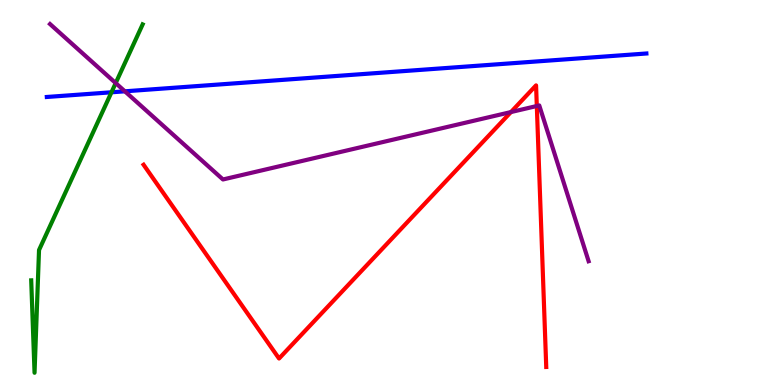[{'lines': ['blue', 'red'], 'intersections': []}, {'lines': ['green', 'red'], 'intersections': []}, {'lines': ['purple', 'red'], 'intersections': [{'x': 6.59, 'y': 7.09}, {'x': 6.93, 'y': 7.25}]}, {'lines': ['blue', 'green'], 'intersections': [{'x': 1.44, 'y': 7.6}]}, {'lines': ['blue', 'purple'], 'intersections': [{'x': 1.61, 'y': 7.63}]}, {'lines': ['green', 'purple'], 'intersections': [{'x': 1.49, 'y': 7.84}]}]